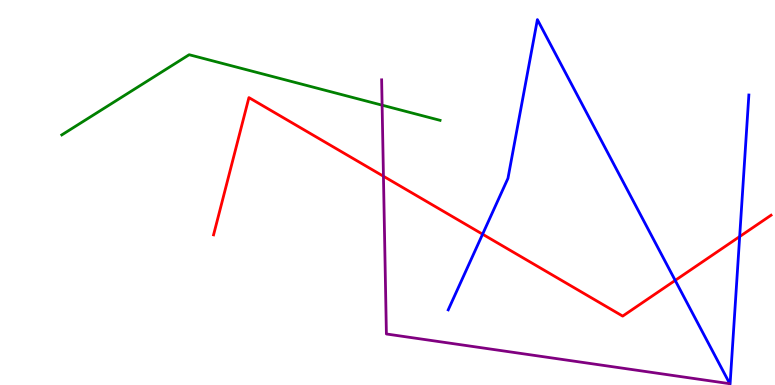[{'lines': ['blue', 'red'], 'intersections': [{'x': 6.23, 'y': 3.92}, {'x': 8.71, 'y': 2.72}, {'x': 9.54, 'y': 3.86}]}, {'lines': ['green', 'red'], 'intersections': []}, {'lines': ['purple', 'red'], 'intersections': [{'x': 4.95, 'y': 5.42}]}, {'lines': ['blue', 'green'], 'intersections': []}, {'lines': ['blue', 'purple'], 'intersections': []}, {'lines': ['green', 'purple'], 'intersections': [{'x': 4.93, 'y': 7.27}]}]